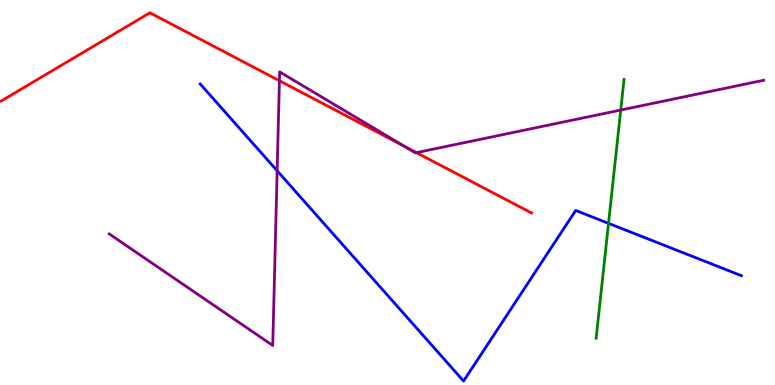[{'lines': ['blue', 'red'], 'intersections': []}, {'lines': ['green', 'red'], 'intersections': []}, {'lines': ['purple', 'red'], 'intersections': [{'x': 3.61, 'y': 7.9}, {'x': 5.21, 'y': 6.21}, {'x': 5.37, 'y': 6.04}]}, {'lines': ['blue', 'green'], 'intersections': [{'x': 7.85, 'y': 4.2}]}, {'lines': ['blue', 'purple'], 'intersections': [{'x': 3.58, 'y': 5.56}]}, {'lines': ['green', 'purple'], 'intersections': [{'x': 8.01, 'y': 7.14}]}]